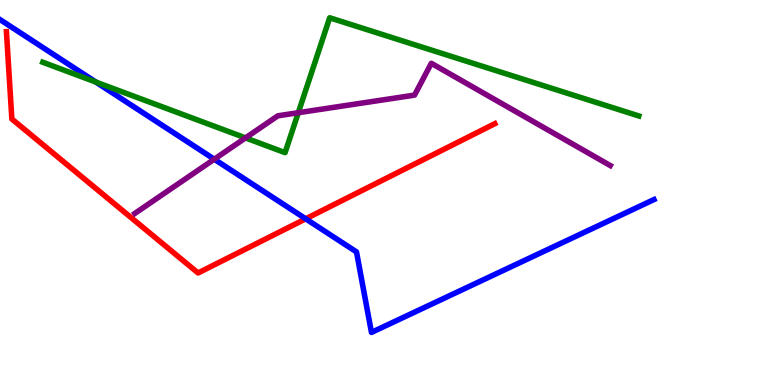[{'lines': ['blue', 'red'], 'intersections': [{'x': 3.94, 'y': 4.32}]}, {'lines': ['green', 'red'], 'intersections': []}, {'lines': ['purple', 'red'], 'intersections': []}, {'lines': ['blue', 'green'], 'intersections': [{'x': 1.24, 'y': 7.87}]}, {'lines': ['blue', 'purple'], 'intersections': [{'x': 2.76, 'y': 5.86}]}, {'lines': ['green', 'purple'], 'intersections': [{'x': 3.17, 'y': 6.42}, {'x': 3.85, 'y': 7.07}]}]